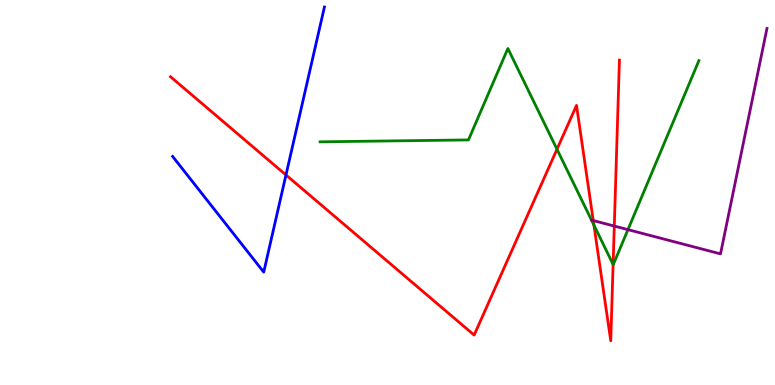[{'lines': ['blue', 'red'], 'intersections': [{'x': 3.69, 'y': 5.46}]}, {'lines': ['green', 'red'], 'intersections': [{'x': 7.19, 'y': 6.12}, {'x': 7.66, 'y': 4.15}, {'x': 7.91, 'y': 3.13}]}, {'lines': ['purple', 'red'], 'intersections': [{'x': 7.66, 'y': 4.27}, {'x': 7.93, 'y': 4.13}]}, {'lines': ['blue', 'green'], 'intersections': []}, {'lines': ['blue', 'purple'], 'intersections': []}, {'lines': ['green', 'purple'], 'intersections': [{'x': 8.1, 'y': 4.04}]}]